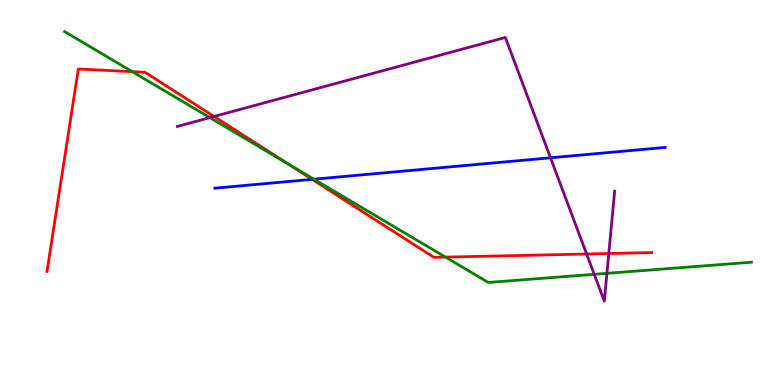[{'lines': ['blue', 'red'], 'intersections': [{'x': 4.03, 'y': 5.34}]}, {'lines': ['green', 'red'], 'intersections': [{'x': 1.71, 'y': 8.14}, {'x': 3.72, 'y': 5.74}, {'x': 5.75, 'y': 3.32}]}, {'lines': ['purple', 'red'], 'intersections': [{'x': 2.76, 'y': 6.97}, {'x': 7.57, 'y': 3.4}, {'x': 7.86, 'y': 3.42}]}, {'lines': ['blue', 'green'], 'intersections': [{'x': 4.05, 'y': 5.35}]}, {'lines': ['blue', 'purple'], 'intersections': [{'x': 7.1, 'y': 5.9}]}, {'lines': ['green', 'purple'], 'intersections': [{'x': 2.71, 'y': 6.95}, {'x': 7.67, 'y': 2.88}, {'x': 7.83, 'y': 2.9}]}]